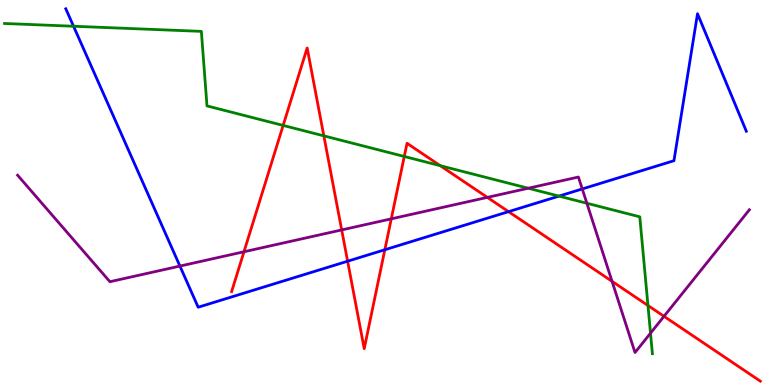[{'lines': ['blue', 'red'], 'intersections': [{'x': 4.49, 'y': 3.22}, {'x': 4.97, 'y': 3.51}, {'x': 6.56, 'y': 4.5}]}, {'lines': ['green', 'red'], 'intersections': [{'x': 3.65, 'y': 6.74}, {'x': 4.18, 'y': 6.47}, {'x': 5.22, 'y': 5.94}, {'x': 5.68, 'y': 5.7}, {'x': 8.36, 'y': 2.06}]}, {'lines': ['purple', 'red'], 'intersections': [{'x': 3.15, 'y': 3.46}, {'x': 4.41, 'y': 4.03}, {'x': 5.05, 'y': 4.32}, {'x': 6.29, 'y': 4.87}, {'x': 7.9, 'y': 2.69}, {'x': 8.57, 'y': 1.78}]}, {'lines': ['blue', 'green'], 'intersections': [{'x': 0.949, 'y': 9.32}, {'x': 7.21, 'y': 4.91}]}, {'lines': ['blue', 'purple'], 'intersections': [{'x': 2.32, 'y': 3.09}, {'x': 7.51, 'y': 5.09}]}, {'lines': ['green', 'purple'], 'intersections': [{'x': 6.82, 'y': 5.11}, {'x': 7.57, 'y': 4.72}, {'x': 8.39, 'y': 1.35}]}]